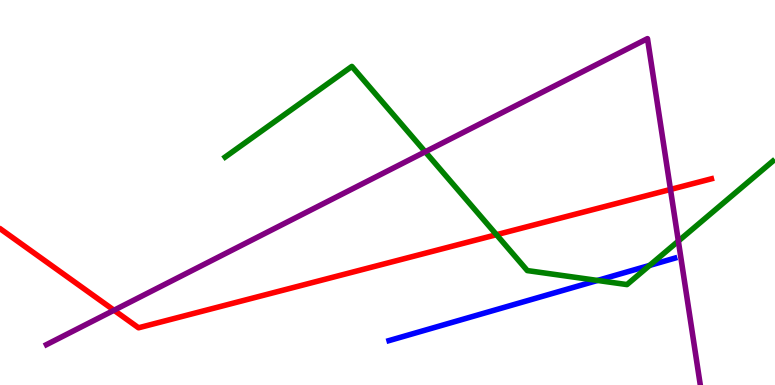[{'lines': ['blue', 'red'], 'intersections': []}, {'lines': ['green', 'red'], 'intersections': [{'x': 6.41, 'y': 3.9}]}, {'lines': ['purple', 'red'], 'intersections': [{'x': 1.47, 'y': 1.94}, {'x': 8.65, 'y': 5.08}]}, {'lines': ['blue', 'green'], 'intersections': [{'x': 7.71, 'y': 2.72}, {'x': 8.38, 'y': 3.11}]}, {'lines': ['blue', 'purple'], 'intersections': []}, {'lines': ['green', 'purple'], 'intersections': [{'x': 5.49, 'y': 6.06}, {'x': 8.75, 'y': 3.74}]}]